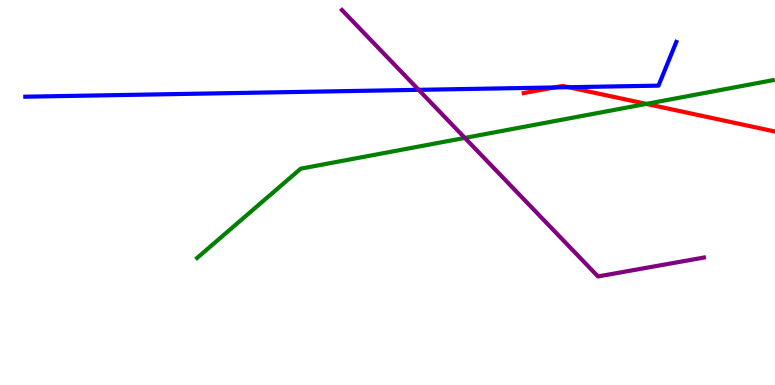[{'lines': ['blue', 'red'], 'intersections': [{'x': 7.15, 'y': 7.73}, {'x': 7.34, 'y': 7.73}]}, {'lines': ['green', 'red'], 'intersections': [{'x': 8.34, 'y': 7.3}]}, {'lines': ['purple', 'red'], 'intersections': []}, {'lines': ['blue', 'green'], 'intersections': []}, {'lines': ['blue', 'purple'], 'intersections': [{'x': 5.4, 'y': 7.67}]}, {'lines': ['green', 'purple'], 'intersections': [{'x': 6.0, 'y': 6.42}]}]